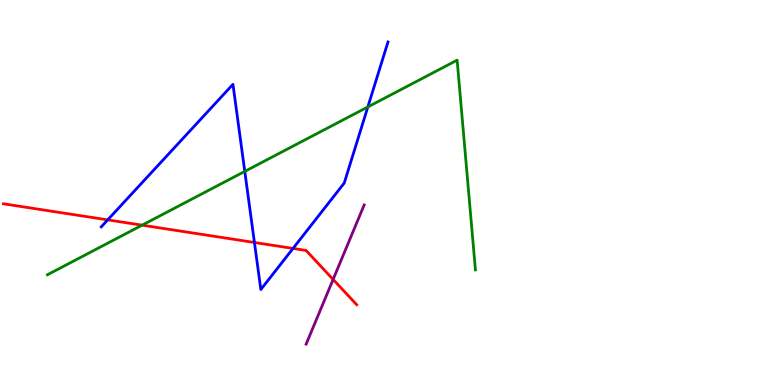[{'lines': ['blue', 'red'], 'intersections': [{'x': 1.39, 'y': 4.29}, {'x': 3.28, 'y': 3.7}, {'x': 3.78, 'y': 3.55}]}, {'lines': ['green', 'red'], 'intersections': [{'x': 1.83, 'y': 4.15}]}, {'lines': ['purple', 'red'], 'intersections': [{'x': 4.3, 'y': 2.74}]}, {'lines': ['blue', 'green'], 'intersections': [{'x': 3.16, 'y': 5.55}, {'x': 4.75, 'y': 7.22}]}, {'lines': ['blue', 'purple'], 'intersections': []}, {'lines': ['green', 'purple'], 'intersections': []}]